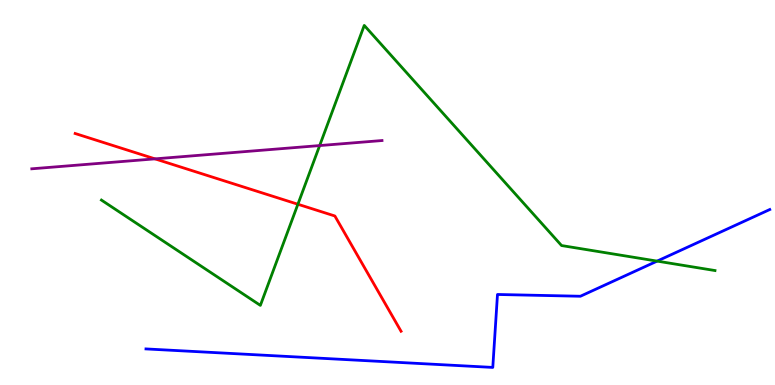[{'lines': ['blue', 'red'], 'intersections': []}, {'lines': ['green', 'red'], 'intersections': [{'x': 3.84, 'y': 4.69}]}, {'lines': ['purple', 'red'], 'intersections': [{'x': 2.0, 'y': 5.87}]}, {'lines': ['blue', 'green'], 'intersections': [{'x': 8.48, 'y': 3.22}]}, {'lines': ['blue', 'purple'], 'intersections': []}, {'lines': ['green', 'purple'], 'intersections': [{'x': 4.12, 'y': 6.22}]}]